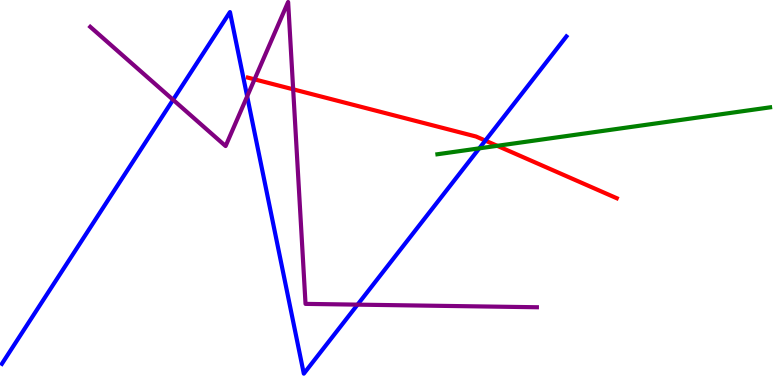[{'lines': ['blue', 'red'], 'intersections': [{'x': 6.26, 'y': 6.35}]}, {'lines': ['green', 'red'], 'intersections': [{'x': 6.42, 'y': 6.21}]}, {'lines': ['purple', 'red'], 'intersections': [{'x': 3.28, 'y': 7.94}, {'x': 3.78, 'y': 7.68}]}, {'lines': ['blue', 'green'], 'intersections': [{'x': 6.18, 'y': 6.15}]}, {'lines': ['blue', 'purple'], 'intersections': [{'x': 2.23, 'y': 7.41}, {'x': 3.19, 'y': 7.5}, {'x': 4.61, 'y': 2.09}]}, {'lines': ['green', 'purple'], 'intersections': []}]